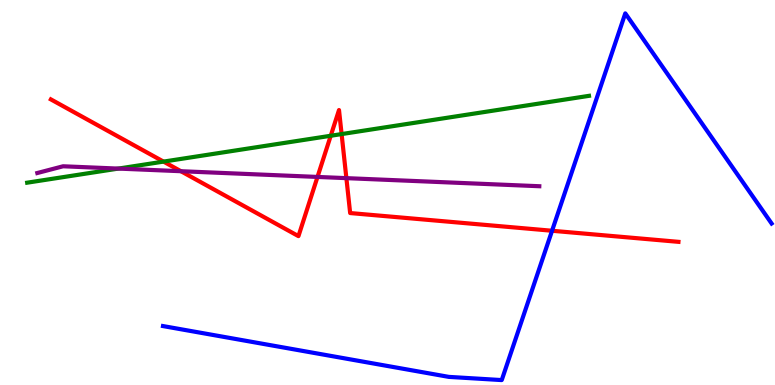[{'lines': ['blue', 'red'], 'intersections': [{'x': 7.12, 'y': 4.01}]}, {'lines': ['green', 'red'], 'intersections': [{'x': 2.11, 'y': 5.8}, {'x': 4.27, 'y': 6.47}, {'x': 4.41, 'y': 6.52}]}, {'lines': ['purple', 'red'], 'intersections': [{'x': 2.33, 'y': 5.55}, {'x': 4.1, 'y': 5.4}, {'x': 4.47, 'y': 5.37}]}, {'lines': ['blue', 'green'], 'intersections': []}, {'lines': ['blue', 'purple'], 'intersections': []}, {'lines': ['green', 'purple'], 'intersections': [{'x': 1.53, 'y': 5.62}]}]